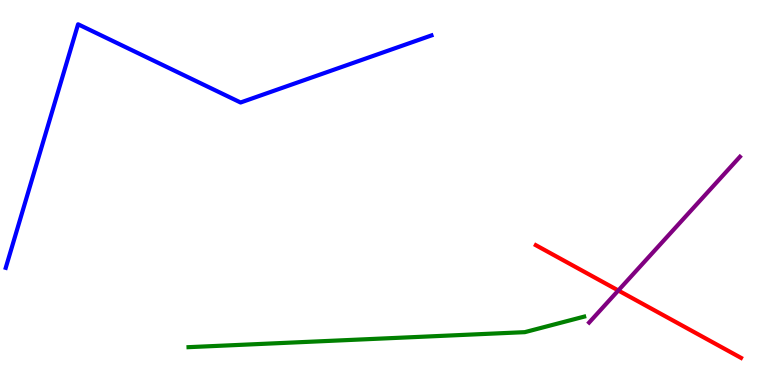[{'lines': ['blue', 'red'], 'intersections': []}, {'lines': ['green', 'red'], 'intersections': []}, {'lines': ['purple', 'red'], 'intersections': [{'x': 7.98, 'y': 2.46}]}, {'lines': ['blue', 'green'], 'intersections': []}, {'lines': ['blue', 'purple'], 'intersections': []}, {'lines': ['green', 'purple'], 'intersections': []}]